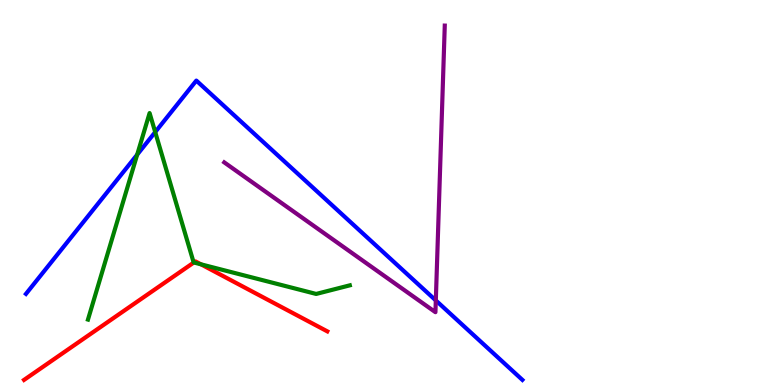[{'lines': ['blue', 'red'], 'intersections': []}, {'lines': ['green', 'red'], 'intersections': [{'x': 2.5, 'y': 3.18}, {'x': 2.59, 'y': 3.13}]}, {'lines': ['purple', 'red'], 'intersections': []}, {'lines': ['blue', 'green'], 'intersections': [{'x': 1.77, 'y': 5.98}, {'x': 2.0, 'y': 6.57}]}, {'lines': ['blue', 'purple'], 'intersections': [{'x': 5.62, 'y': 2.2}]}, {'lines': ['green', 'purple'], 'intersections': []}]